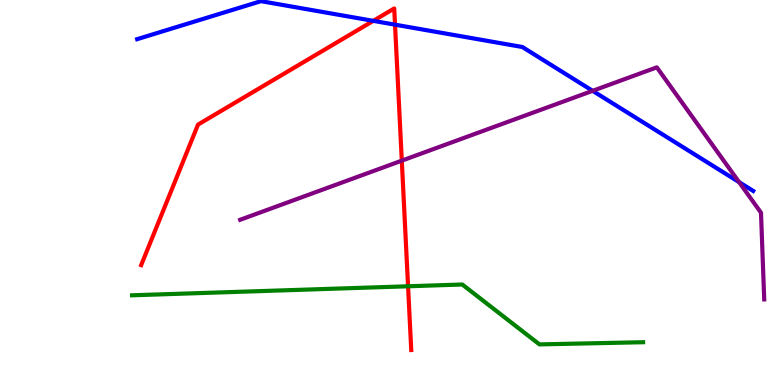[{'lines': ['blue', 'red'], 'intersections': [{'x': 4.82, 'y': 9.46}, {'x': 5.1, 'y': 9.36}]}, {'lines': ['green', 'red'], 'intersections': [{'x': 5.27, 'y': 2.56}]}, {'lines': ['purple', 'red'], 'intersections': [{'x': 5.18, 'y': 5.83}]}, {'lines': ['blue', 'green'], 'intersections': []}, {'lines': ['blue', 'purple'], 'intersections': [{'x': 7.65, 'y': 7.64}, {'x': 9.54, 'y': 5.27}]}, {'lines': ['green', 'purple'], 'intersections': []}]